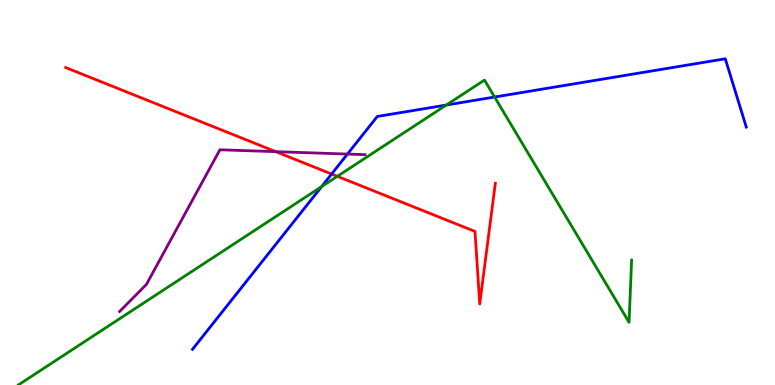[{'lines': ['blue', 'red'], 'intersections': [{'x': 4.28, 'y': 5.48}]}, {'lines': ['green', 'red'], 'intersections': [{'x': 4.35, 'y': 5.42}]}, {'lines': ['purple', 'red'], 'intersections': [{'x': 3.56, 'y': 6.06}]}, {'lines': ['blue', 'green'], 'intersections': [{'x': 4.15, 'y': 5.15}, {'x': 5.76, 'y': 7.27}, {'x': 6.38, 'y': 7.48}]}, {'lines': ['blue', 'purple'], 'intersections': [{'x': 4.48, 'y': 6.0}]}, {'lines': ['green', 'purple'], 'intersections': []}]